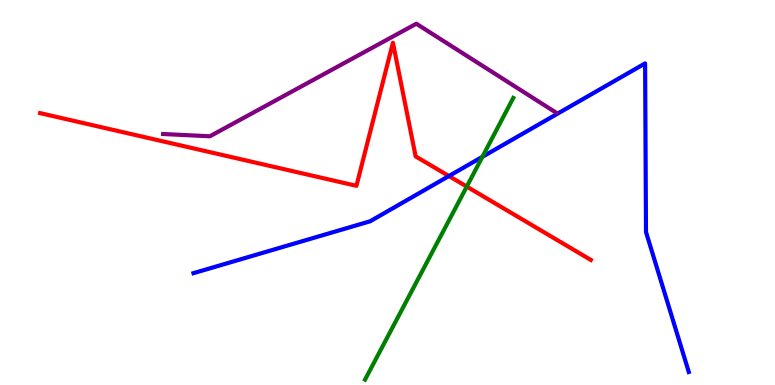[{'lines': ['blue', 'red'], 'intersections': [{'x': 5.79, 'y': 5.43}]}, {'lines': ['green', 'red'], 'intersections': [{'x': 6.02, 'y': 5.15}]}, {'lines': ['purple', 'red'], 'intersections': []}, {'lines': ['blue', 'green'], 'intersections': [{'x': 6.22, 'y': 5.93}]}, {'lines': ['blue', 'purple'], 'intersections': []}, {'lines': ['green', 'purple'], 'intersections': []}]